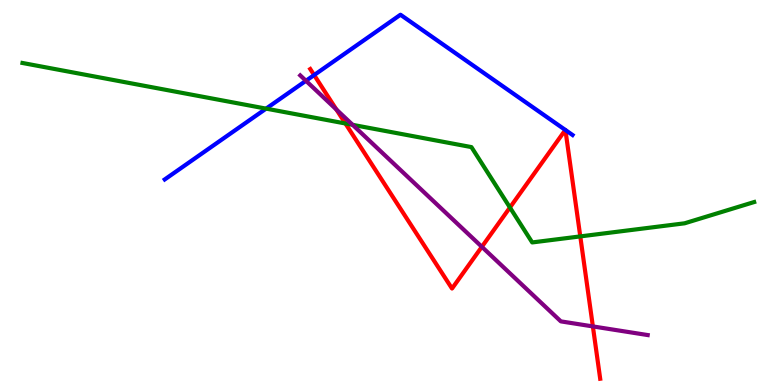[{'lines': ['blue', 'red'], 'intersections': [{'x': 4.05, 'y': 8.05}, {'x': 7.29, 'y': 6.62}, {'x': 7.3, 'y': 6.62}]}, {'lines': ['green', 'red'], 'intersections': [{'x': 4.46, 'y': 6.79}, {'x': 6.58, 'y': 4.61}, {'x': 7.49, 'y': 3.86}]}, {'lines': ['purple', 'red'], 'intersections': [{'x': 4.34, 'y': 7.16}, {'x': 6.22, 'y': 3.59}, {'x': 7.65, 'y': 1.52}]}, {'lines': ['blue', 'green'], 'intersections': [{'x': 3.43, 'y': 7.18}]}, {'lines': ['blue', 'purple'], 'intersections': [{'x': 3.95, 'y': 7.9}]}, {'lines': ['green', 'purple'], 'intersections': [{'x': 4.55, 'y': 6.76}]}]